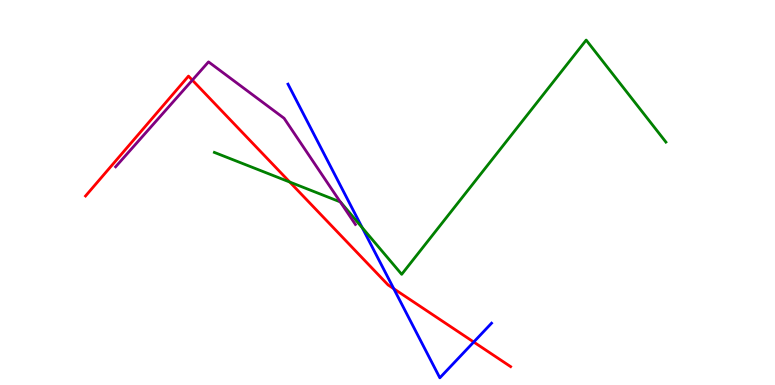[{'lines': ['blue', 'red'], 'intersections': [{'x': 5.08, 'y': 2.5}, {'x': 6.11, 'y': 1.12}]}, {'lines': ['green', 'red'], 'intersections': [{'x': 3.74, 'y': 5.27}]}, {'lines': ['purple', 'red'], 'intersections': [{'x': 2.48, 'y': 7.92}]}, {'lines': ['blue', 'green'], 'intersections': [{'x': 4.67, 'y': 4.09}]}, {'lines': ['blue', 'purple'], 'intersections': []}, {'lines': ['green', 'purple'], 'intersections': [{'x': 4.39, 'y': 4.76}]}]